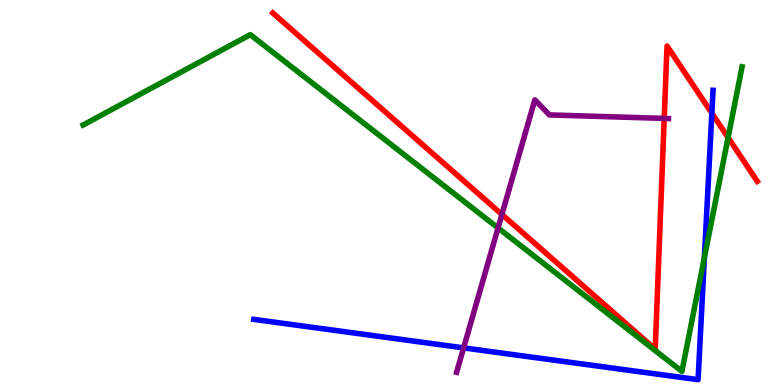[{'lines': ['blue', 'red'], 'intersections': [{'x': 9.19, 'y': 7.06}]}, {'lines': ['green', 'red'], 'intersections': [{'x': 9.39, 'y': 6.43}]}, {'lines': ['purple', 'red'], 'intersections': [{'x': 6.48, 'y': 4.43}, {'x': 8.57, 'y': 6.92}]}, {'lines': ['blue', 'green'], 'intersections': [{'x': 9.09, 'y': 3.31}]}, {'lines': ['blue', 'purple'], 'intersections': [{'x': 5.98, 'y': 0.964}]}, {'lines': ['green', 'purple'], 'intersections': [{'x': 6.43, 'y': 4.08}]}]